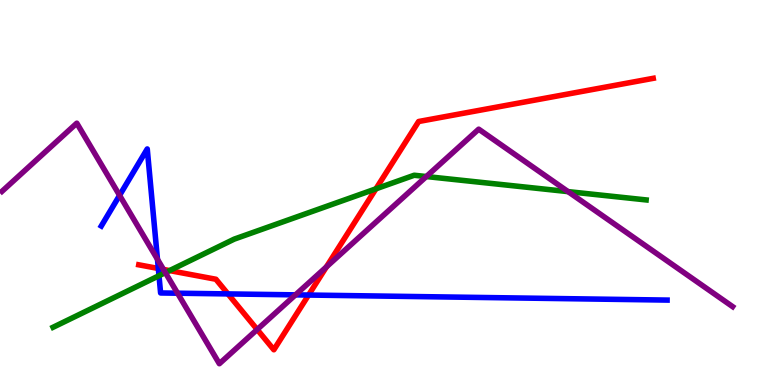[{'lines': ['blue', 'red'], 'intersections': [{'x': 2.04, 'y': 3.03}, {'x': 2.94, 'y': 2.37}, {'x': 3.98, 'y': 2.34}]}, {'lines': ['green', 'red'], 'intersections': [{'x': 2.19, 'y': 2.97}, {'x': 4.85, 'y': 5.1}]}, {'lines': ['purple', 'red'], 'intersections': [{'x': 2.11, 'y': 3.0}, {'x': 3.32, 'y': 1.44}, {'x': 4.21, 'y': 3.07}]}, {'lines': ['blue', 'green'], 'intersections': [{'x': 2.05, 'y': 2.84}]}, {'lines': ['blue', 'purple'], 'intersections': [{'x': 1.54, 'y': 4.93}, {'x': 2.03, 'y': 3.26}, {'x': 2.29, 'y': 2.38}, {'x': 3.81, 'y': 2.34}]}, {'lines': ['green', 'purple'], 'intersections': [{'x': 2.13, 'y': 2.92}, {'x': 5.5, 'y': 5.41}, {'x': 7.33, 'y': 5.02}]}]